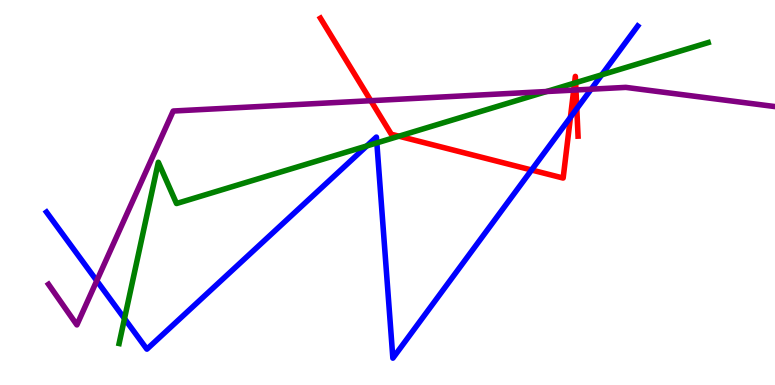[{'lines': ['blue', 'red'], 'intersections': [{'x': 6.86, 'y': 5.58}, {'x': 7.36, 'y': 6.95}, {'x': 7.44, 'y': 7.18}]}, {'lines': ['green', 'red'], 'intersections': [{'x': 5.15, 'y': 6.46}, {'x': 7.41, 'y': 7.84}, {'x': 7.43, 'y': 7.85}]}, {'lines': ['purple', 'red'], 'intersections': [{'x': 4.78, 'y': 7.38}, {'x': 7.4, 'y': 7.66}, {'x': 7.43, 'y': 7.66}]}, {'lines': ['blue', 'green'], 'intersections': [{'x': 1.61, 'y': 1.72}, {'x': 4.73, 'y': 6.21}, {'x': 4.86, 'y': 6.29}, {'x': 7.76, 'y': 8.06}]}, {'lines': ['blue', 'purple'], 'intersections': [{'x': 1.25, 'y': 2.71}, {'x': 7.63, 'y': 7.68}]}, {'lines': ['green', 'purple'], 'intersections': [{'x': 7.05, 'y': 7.62}]}]